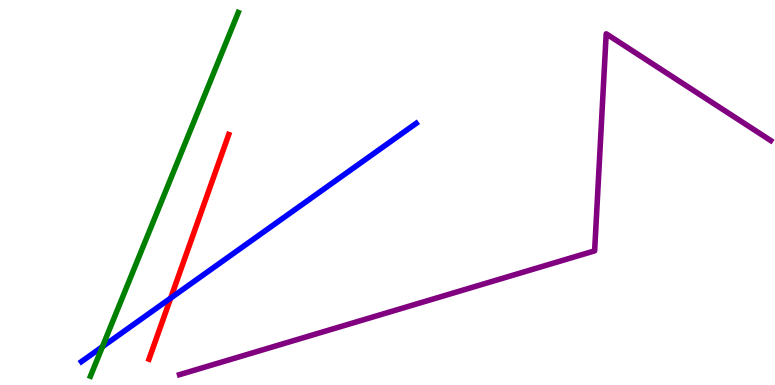[{'lines': ['blue', 'red'], 'intersections': [{'x': 2.2, 'y': 2.26}]}, {'lines': ['green', 'red'], 'intersections': []}, {'lines': ['purple', 'red'], 'intersections': []}, {'lines': ['blue', 'green'], 'intersections': [{'x': 1.32, 'y': 0.995}]}, {'lines': ['blue', 'purple'], 'intersections': []}, {'lines': ['green', 'purple'], 'intersections': []}]